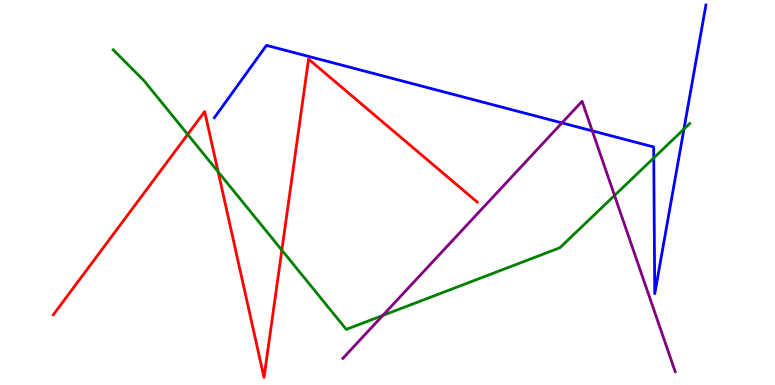[{'lines': ['blue', 'red'], 'intersections': []}, {'lines': ['green', 'red'], 'intersections': [{'x': 2.42, 'y': 6.51}, {'x': 2.81, 'y': 5.54}, {'x': 3.64, 'y': 3.5}]}, {'lines': ['purple', 'red'], 'intersections': []}, {'lines': ['blue', 'green'], 'intersections': [{'x': 8.44, 'y': 5.9}, {'x': 8.82, 'y': 6.65}]}, {'lines': ['blue', 'purple'], 'intersections': [{'x': 7.25, 'y': 6.81}, {'x': 7.64, 'y': 6.6}]}, {'lines': ['green', 'purple'], 'intersections': [{'x': 4.94, 'y': 1.81}, {'x': 7.93, 'y': 4.92}]}]